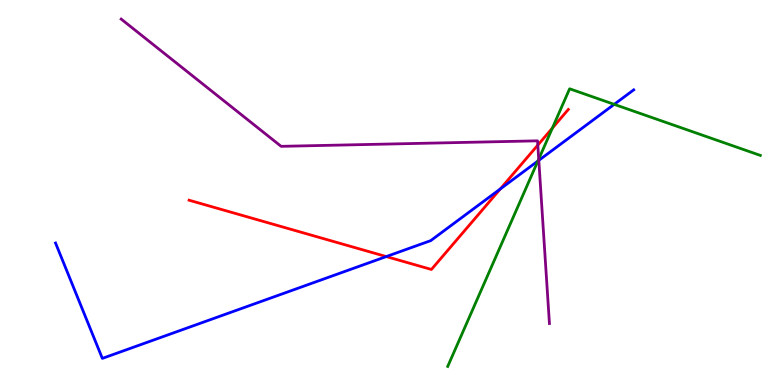[{'lines': ['blue', 'red'], 'intersections': [{'x': 4.98, 'y': 3.34}, {'x': 6.46, 'y': 5.09}]}, {'lines': ['green', 'red'], 'intersections': [{'x': 7.13, 'y': 6.67}]}, {'lines': ['purple', 'red'], 'intersections': [{'x': 6.94, 'y': 6.23}]}, {'lines': ['blue', 'green'], 'intersections': [{'x': 6.94, 'y': 5.82}, {'x': 7.93, 'y': 7.29}]}, {'lines': ['blue', 'purple'], 'intersections': [{'x': 6.95, 'y': 5.83}]}, {'lines': ['green', 'purple'], 'intersections': [{'x': 6.95, 'y': 5.87}]}]